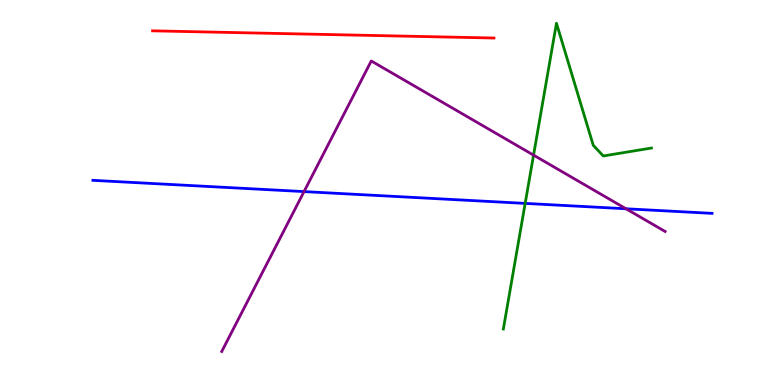[{'lines': ['blue', 'red'], 'intersections': []}, {'lines': ['green', 'red'], 'intersections': []}, {'lines': ['purple', 'red'], 'intersections': []}, {'lines': ['blue', 'green'], 'intersections': [{'x': 6.78, 'y': 4.72}]}, {'lines': ['blue', 'purple'], 'intersections': [{'x': 3.92, 'y': 5.02}, {'x': 8.08, 'y': 4.58}]}, {'lines': ['green', 'purple'], 'intersections': [{'x': 6.88, 'y': 5.97}]}]